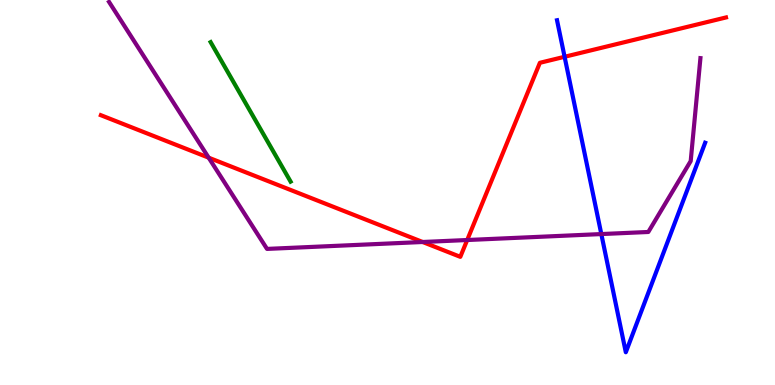[{'lines': ['blue', 'red'], 'intersections': [{'x': 7.29, 'y': 8.53}]}, {'lines': ['green', 'red'], 'intersections': []}, {'lines': ['purple', 'red'], 'intersections': [{'x': 2.69, 'y': 5.9}, {'x': 5.45, 'y': 3.71}, {'x': 6.03, 'y': 3.77}]}, {'lines': ['blue', 'green'], 'intersections': []}, {'lines': ['blue', 'purple'], 'intersections': [{'x': 7.76, 'y': 3.92}]}, {'lines': ['green', 'purple'], 'intersections': []}]